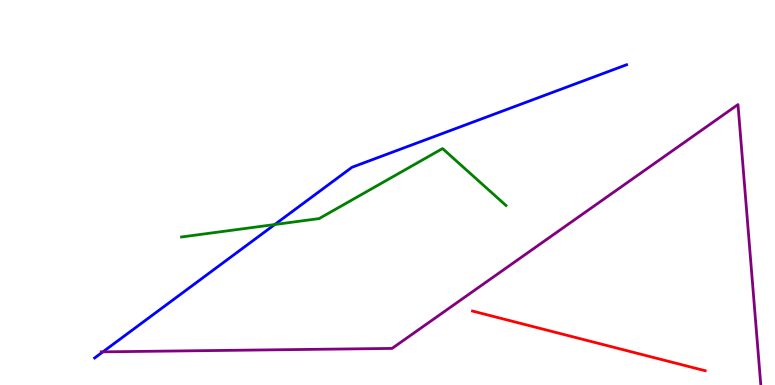[{'lines': ['blue', 'red'], 'intersections': []}, {'lines': ['green', 'red'], 'intersections': []}, {'lines': ['purple', 'red'], 'intersections': []}, {'lines': ['blue', 'green'], 'intersections': [{'x': 3.55, 'y': 4.17}]}, {'lines': ['blue', 'purple'], 'intersections': [{'x': 1.33, 'y': 0.861}]}, {'lines': ['green', 'purple'], 'intersections': []}]